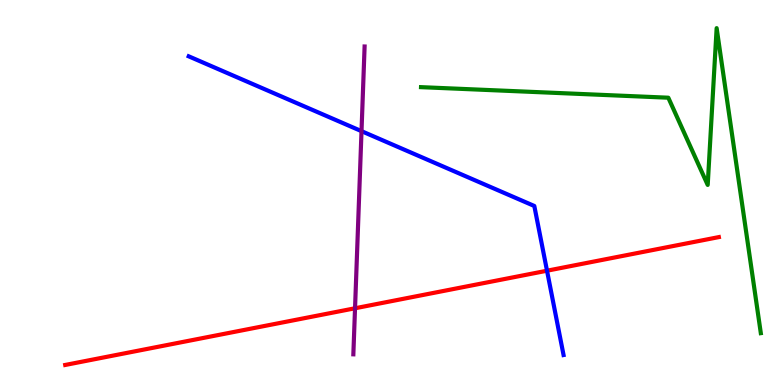[{'lines': ['blue', 'red'], 'intersections': [{'x': 7.06, 'y': 2.97}]}, {'lines': ['green', 'red'], 'intersections': []}, {'lines': ['purple', 'red'], 'intersections': [{'x': 4.58, 'y': 1.99}]}, {'lines': ['blue', 'green'], 'intersections': []}, {'lines': ['blue', 'purple'], 'intersections': [{'x': 4.66, 'y': 6.59}]}, {'lines': ['green', 'purple'], 'intersections': []}]